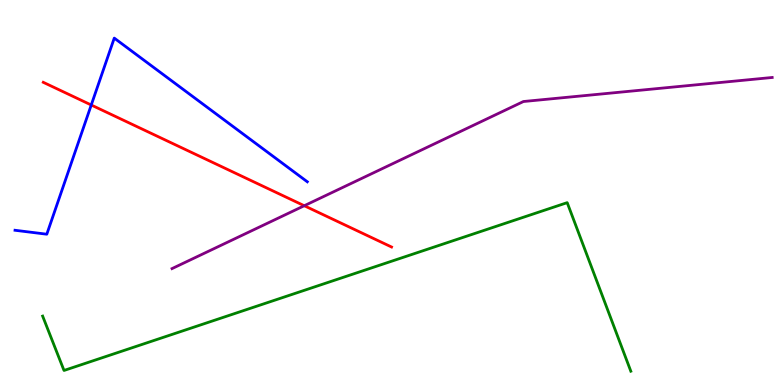[{'lines': ['blue', 'red'], 'intersections': [{'x': 1.18, 'y': 7.27}]}, {'lines': ['green', 'red'], 'intersections': []}, {'lines': ['purple', 'red'], 'intersections': [{'x': 3.93, 'y': 4.66}]}, {'lines': ['blue', 'green'], 'intersections': []}, {'lines': ['blue', 'purple'], 'intersections': []}, {'lines': ['green', 'purple'], 'intersections': []}]